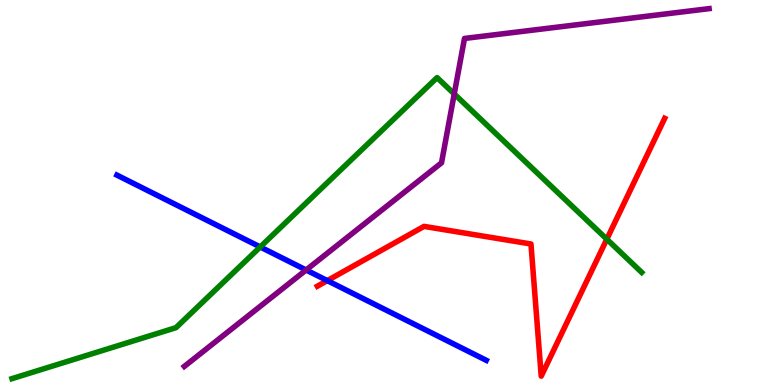[{'lines': ['blue', 'red'], 'intersections': [{'x': 4.22, 'y': 2.71}]}, {'lines': ['green', 'red'], 'intersections': [{'x': 7.83, 'y': 3.79}]}, {'lines': ['purple', 'red'], 'intersections': []}, {'lines': ['blue', 'green'], 'intersections': [{'x': 3.36, 'y': 3.59}]}, {'lines': ['blue', 'purple'], 'intersections': [{'x': 3.95, 'y': 2.99}]}, {'lines': ['green', 'purple'], 'intersections': [{'x': 5.86, 'y': 7.56}]}]